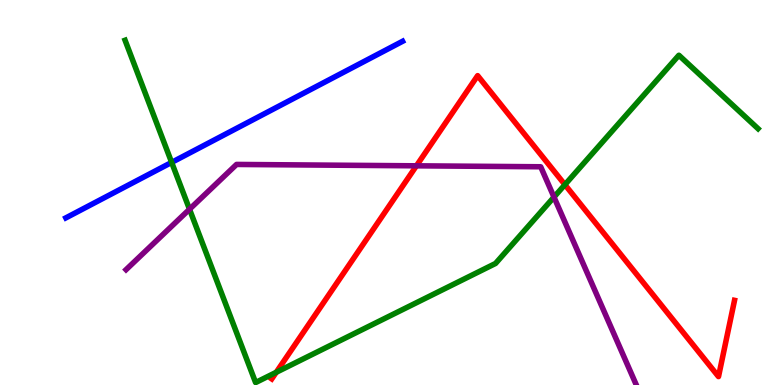[{'lines': ['blue', 'red'], 'intersections': []}, {'lines': ['green', 'red'], 'intersections': [{'x': 3.56, 'y': 0.33}, {'x': 7.29, 'y': 5.2}]}, {'lines': ['purple', 'red'], 'intersections': [{'x': 5.37, 'y': 5.69}]}, {'lines': ['blue', 'green'], 'intersections': [{'x': 2.21, 'y': 5.78}]}, {'lines': ['blue', 'purple'], 'intersections': []}, {'lines': ['green', 'purple'], 'intersections': [{'x': 2.45, 'y': 4.57}, {'x': 7.15, 'y': 4.88}]}]